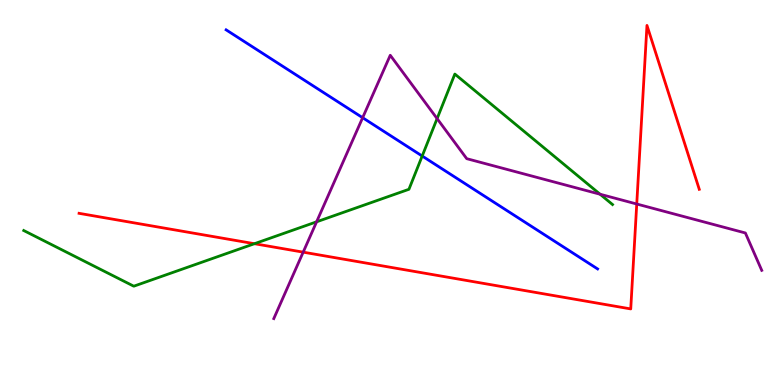[{'lines': ['blue', 'red'], 'intersections': []}, {'lines': ['green', 'red'], 'intersections': [{'x': 3.28, 'y': 3.67}]}, {'lines': ['purple', 'red'], 'intersections': [{'x': 3.91, 'y': 3.45}, {'x': 8.22, 'y': 4.7}]}, {'lines': ['blue', 'green'], 'intersections': [{'x': 5.45, 'y': 5.95}]}, {'lines': ['blue', 'purple'], 'intersections': [{'x': 4.68, 'y': 6.94}]}, {'lines': ['green', 'purple'], 'intersections': [{'x': 4.09, 'y': 4.24}, {'x': 5.64, 'y': 6.92}, {'x': 7.74, 'y': 4.96}]}]